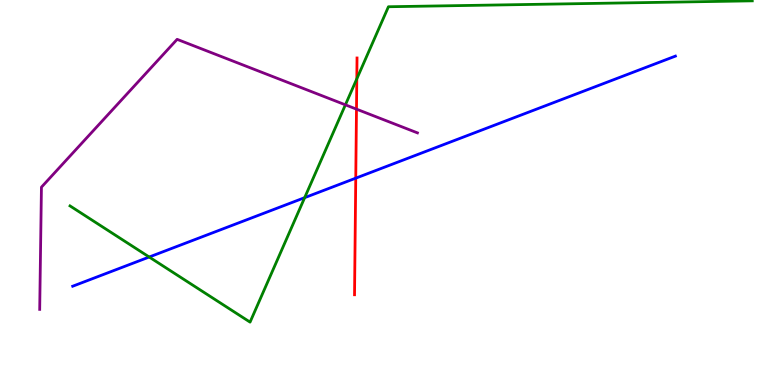[{'lines': ['blue', 'red'], 'intersections': [{'x': 4.59, 'y': 5.37}]}, {'lines': ['green', 'red'], 'intersections': [{'x': 4.6, 'y': 7.95}]}, {'lines': ['purple', 'red'], 'intersections': [{'x': 4.6, 'y': 7.17}]}, {'lines': ['blue', 'green'], 'intersections': [{'x': 1.93, 'y': 3.32}, {'x': 3.93, 'y': 4.87}]}, {'lines': ['blue', 'purple'], 'intersections': []}, {'lines': ['green', 'purple'], 'intersections': [{'x': 4.46, 'y': 7.28}]}]